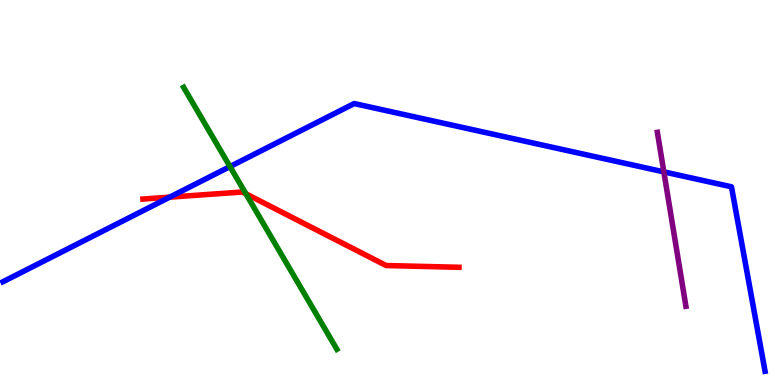[{'lines': ['blue', 'red'], 'intersections': [{'x': 2.19, 'y': 4.88}]}, {'lines': ['green', 'red'], 'intersections': [{'x': 3.17, 'y': 4.97}]}, {'lines': ['purple', 'red'], 'intersections': []}, {'lines': ['blue', 'green'], 'intersections': [{'x': 2.97, 'y': 5.67}]}, {'lines': ['blue', 'purple'], 'intersections': [{'x': 8.57, 'y': 5.54}]}, {'lines': ['green', 'purple'], 'intersections': []}]